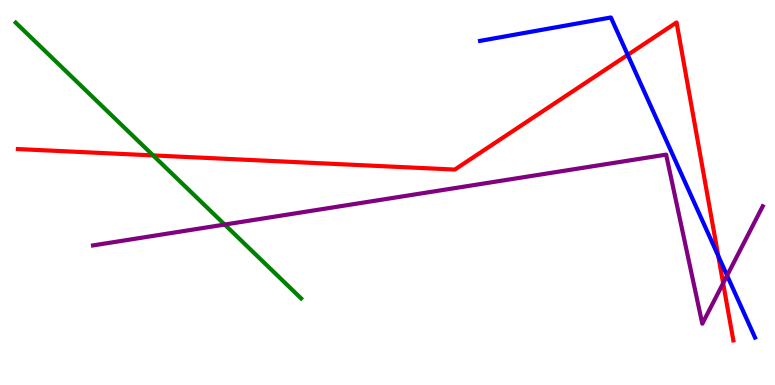[{'lines': ['blue', 'red'], 'intersections': [{'x': 8.1, 'y': 8.57}, {'x': 9.27, 'y': 3.35}]}, {'lines': ['green', 'red'], 'intersections': [{'x': 1.98, 'y': 5.96}]}, {'lines': ['purple', 'red'], 'intersections': [{'x': 9.33, 'y': 2.64}]}, {'lines': ['blue', 'green'], 'intersections': []}, {'lines': ['blue', 'purple'], 'intersections': [{'x': 9.38, 'y': 2.84}]}, {'lines': ['green', 'purple'], 'intersections': [{'x': 2.9, 'y': 4.17}]}]